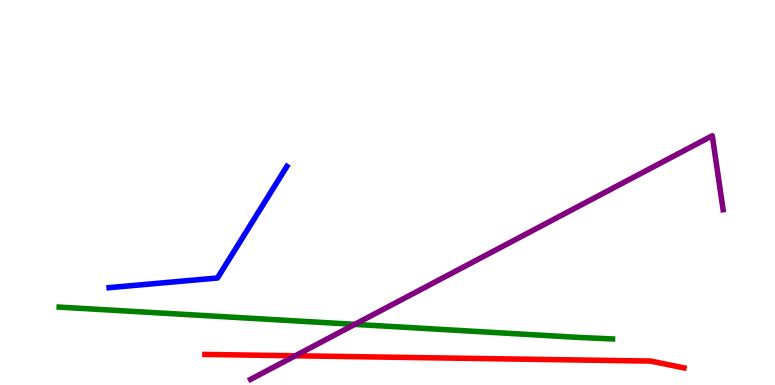[{'lines': ['blue', 'red'], 'intersections': []}, {'lines': ['green', 'red'], 'intersections': []}, {'lines': ['purple', 'red'], 'intersections': [{'x': 3.81, 'y': 0.759}]}, {'lines': ['blue', 'green'], 'intersections': []}, {'lines': ['blue', 'purple'], 'intersections': []}, {'lines': ['green', 'purple'], 'intersections': [{'x': 4.58, 'y': 1.58}]}]